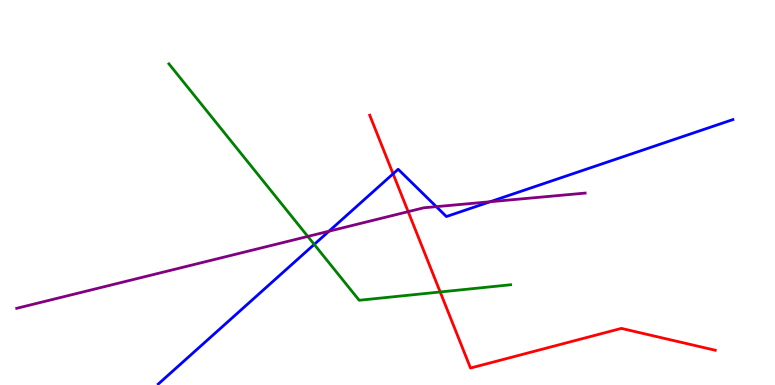[{'lines': ['blue', 'red'], 'intersections': [{'x': 5.07, 'y': 5.49}]}, {'lines': ['green', 'red'], 'intersections': [{'x': 5.68, 'y': 2.42}]}, {'lines': ['purple', 'red'], 'intersections': [{'x': 5.27, 'y': 4.5}]}, {'lines': ['blue', 'green'], 'intersections': [{'x': 4.05, 'y': 3.65}]}, {'lines': ['blue', 'purple'], 'intersections': [{'x': 4.25, 'y': 3.99}, {'x': 5.63, 'y': 4.63}, {'x': 6.32, 'y': 4.76}]}, {'lines': ['green', 'purple'], 'intersections': [{'x': 3.97, 'y': 3.86}]}]